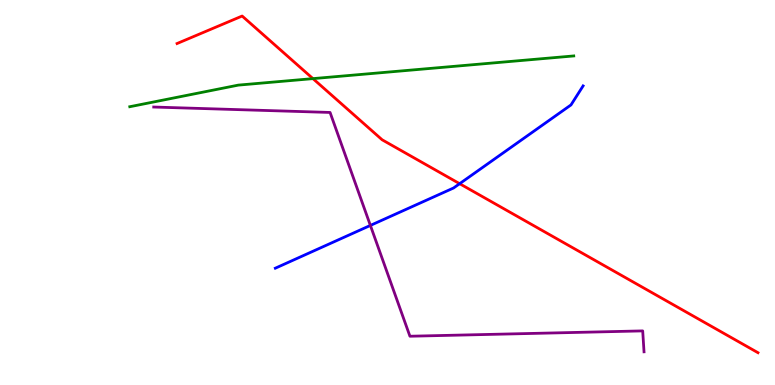[{'lines': ['blue', 'red'], 'intersections': [{'x': 5.93, 'y': 5.23}]}, {'lines': ['green', 'red'], 'intersections': [{'x': 4.04, 'y': 7.96}]}, {'lines': ['purple', 'red'], 'intersections': []}, {'lines': ['blue', 'green'], 'intersections': []}, {'lines': ['blue', 'purple'], 'intersections': [{'x': 4.78, 'y': 4.14}]}, {'lines': ['green', 'purple'], 'intersections': []}]